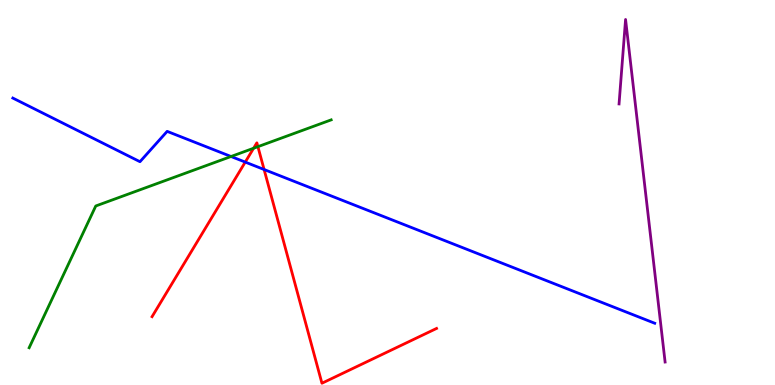[{'lines': ['blue', 'red'], 'intersections': [{'x': 3.16, 'y': 5.79}, {'x': 3.41, 'y': 5.6}]}, {'lines': ['green', 'red'], 'intersections': [{'x': 3.27, 'y': 6.15}, {'x': 3.33, 'y': 6.19}]}, {'lines': ['purple', 'red'], 'intersections': []}, {'lines': ['blue', 'green'], 'intersections': [{'x': 2.98, 'y': 5.94}]}, {'lines': ['blue', 'purple'], 'intersections': []}, {'lines': ['green', 'purple'], 'intersections': []}]